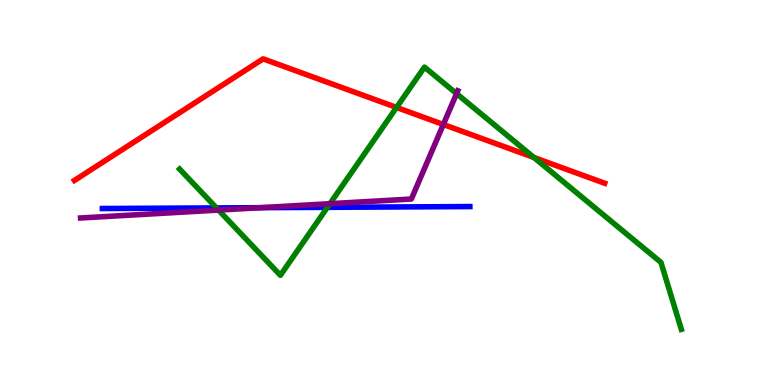[{'lines': ['blue', 'red'], 'intersections': []}, {'lines': ['green', 'red'], 'intersections': [{'x': 5.12, 'y': 7.21}, {'x': 6.89, 'y': 5.91}]}, {'lines': ['purple', 'red'], 'intersections': [{'x': 5.72, 'y': 6.77}]}, {'lines': ['blue', 'green'], 'intersections': [{'x': 2.79, 'y': 4.6}, {'x': 4.22, 'y': 4.61}]}, {'lines': ['blue', 'purple'], 'intersections': [{'x': 3.36, 'y': 4.61}]}, {'lines': ['green', 'purple'], 'intersections': [{'x': 2.82, 'y': 4.54}, {'x': 4.26, 'y': 4.71}, {'x': 5.89, 'y': 7.57}]}]